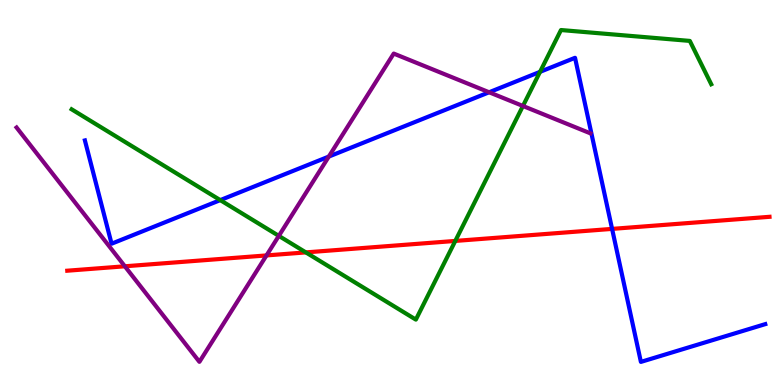[{'lines': ['blue', 'red'], 'intersections': [{'x': 7.9, 'y': 4.05}]}, {'lines': ['green', 'red'], 'intersections': [{'x': 3.95, 'y': 3.44}, {'x': 5.87, 'y': 3.74}]}, {'lines': ['purple', 'red'], 'intersections': [{'x': 1.61, 'y': 3.08}, {'x': 3.44, 'y': 3.37}]}, {'lines': ['blue', 'green'], 'intersections': [{'x': 2.84, 'y': 4.8}, {'x': 6.97, 'y': 8.13}]}, {'lines': ['blue', 'purple'], 'intersections': [{'x': 4.24, 'y': 5.93}, {'x': 6.31, 'y': 7.6}]}, {'lines': ['green', 'purple'], 'intersections': [{'x': 3.6, 'y': 3.87}, {'x': 6.75, 'y': 7.25}]}]